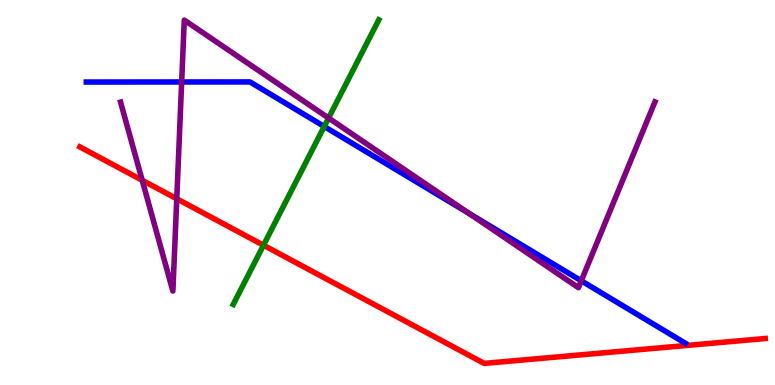[{'lines': ['blue', 'red'], 'intersections': []}, {'lines': ['green', 'red'], 'intersections': [{'x': 3.4, 'y': 3.63}]}, {'lines': ['purple', 'red'], 'intersections': [{'x': 1.83, 'y': 5.32}, {'x': 2.28, 'y': 4.84}]}, {'lines': ['blue', 'green'], 'intersections': [{'x': 4.18, 'y': 6.71}]}, {'lines': ['blue', 'purple'], 'intersections': [{'x': 2.34, 'y': 7.87}, {'x': 6.05, 'y': 4.45}, {'x': 7.5, 'y': 2.71}]}, {'lines': ['green', 'purple'], 'intersections': [{'x': 4.24, 'y': 6.93}]}]